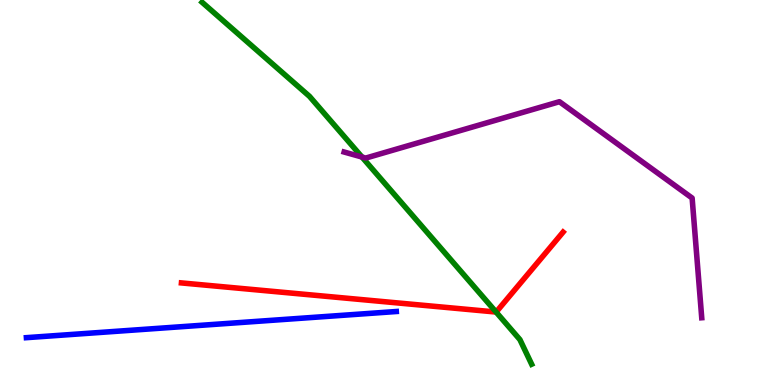[{'lines': ['blue', 'red'], 'intersections': []}, {'lines': ['green', 'red'], 'intersections': [{'x': 6.4, 'y': 1.89}]}, {'lines': ['purple', 'red'], 'intersections': []}, {'lines': ['blue', 'green'], 'intersections': []}, {'lines': ['blue', 'purple'], 'intersections': []}, {'lines': ['green', 'purple'], 'intersections': [{'x': 4.67, 'y': 5.92}]}]